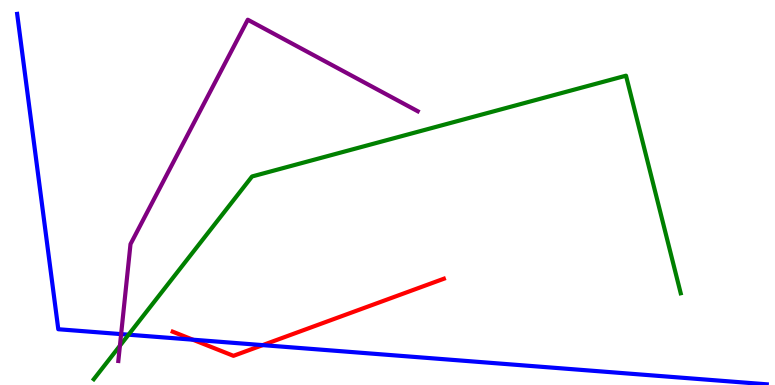[{'lines': ['blue', 'red'], 'intersections': [{'x': 2.49, 'y': 1.18}, {'x': 3.39, 'y': 1.04}]}, {'lines': ['green', 'red'], 'intersections': []}, {'lines': ['purple', 'red'], 'intersections': []}, {'lines': ['blue', 'green'], 'intersections': [{'x': 1.66, 'y': 1.31}]}, {'lines': ['blue', 'purple'], 'intersections': [{'x': 1.56, 'y': 1.32}]}, {'lines': ['green', 'purple'], 'intersections': [{'x': 1.55, 'y': 1.02}]}]